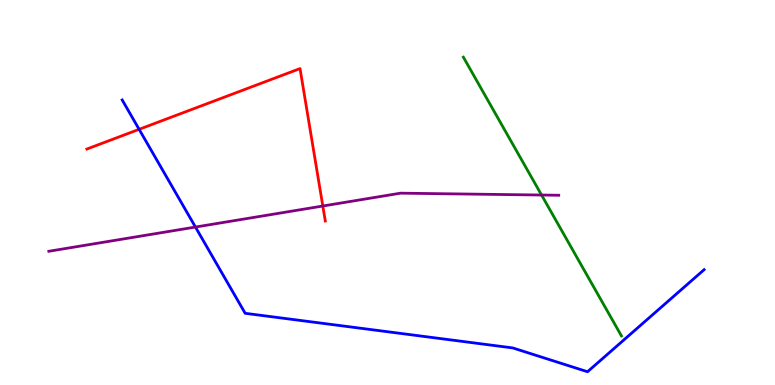[{'lines': ['blue', 'red'], 'intersections': [{'x': 1.8, 'y': 6.64}]}, {'lines': ['green', 'red'], 'intersections': []}, {'lines': ['purple', 'red'], 'intersections': [{'x': 4.17, 'y': 4.65}]}, {'lines': ['blue', 'green'], 'intersections': []}, {'lines': ['blue', 'purple'], 'intersections': [{'x': 2.52, 'y': 4.1}]}, {'lines': ['green', 'purple'], 'intersections': [{'x': 6.99, 'y': 4.93}]}]